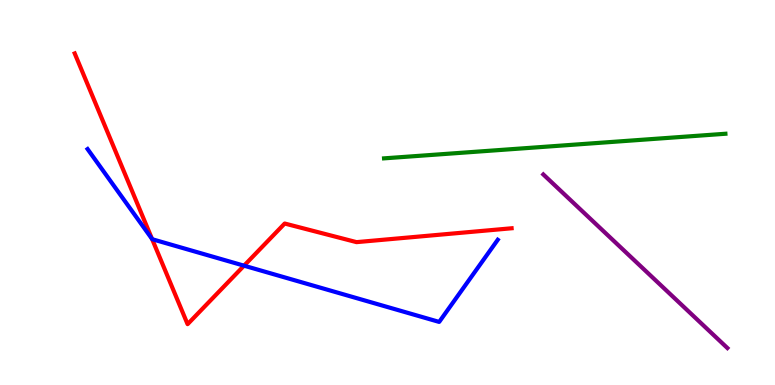[{'lines': ['blue', 'red'], 'intersections': [{'x': 1.96, 'y': 3.79}, {'x': 3.15, 'y': 3.1}]}, {'lines': ['green', 'red'], 'intersections': []}, {'lines': ['purple', 'red'], 'intersections': []}, {'lines': ['blue', 'green'], 'intersections': []}, {'lines': ['blue', 'purple'], 'intersections': []}, {'lines': ['green', 'purple'], 'intersections': []}]